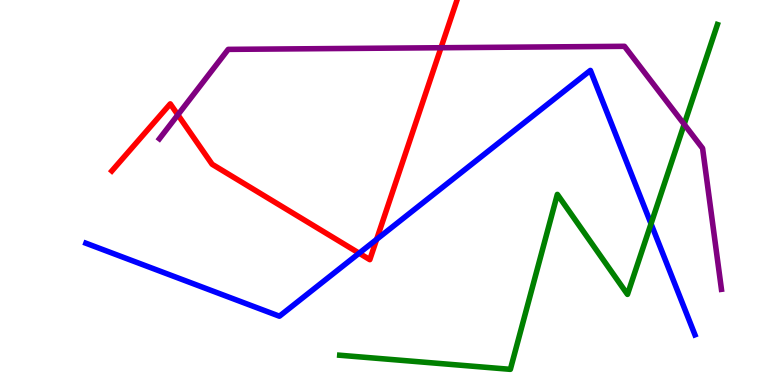[{'lines': ['blue', 'red'], 'intersections': [{'x': 4.63, 'y': 3.42}, {'x': 4.86, 'y': 3.78}]}, {'lines': ['green', 'red'], 'intersections': []}, {'lines': ['purple', 'red'], 'intersections': [{'x': 2.29, 'y': 7.02}, {'x': 5.69, 'y': 8.76}]}, {'lines': ['blue', 'green'], 'intersections': [{'x': 8.4, 'y': 4.19}]}, {'lines': ['blue', 'purple'], 'intersections': []}, {'lines': ['green', 'purple'], 'intersections': [{'x': 8.83, 'y': 6.77}]}]